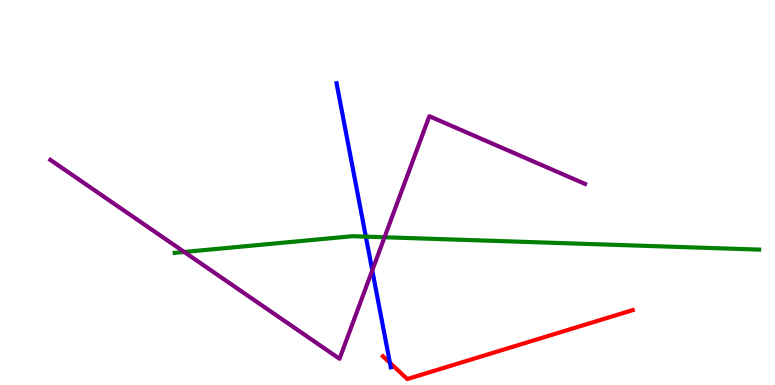[{'lines': ['blue', 'red'], 'intersections': [{'x': 5.03, 'y': 0.577}]}, {'lines': ['green', 'red'], 'intersections': []}, {'lines': ['purple', 'red'], 'intersections': []}, {'lines': ['blue', 'green'], 'intersections': [{'x': 4.72, 'y': 3.85}]}, {'lines': ['blue', 'purple'], 'intersections': [{'x': 4.8, 'y': 2.98}]}, {'lines': ['green', 'purple'], 'intersections': [{'x': 2.38, 'y': 3.46}, {'x': 4.96, 'y': 3.84}]}]